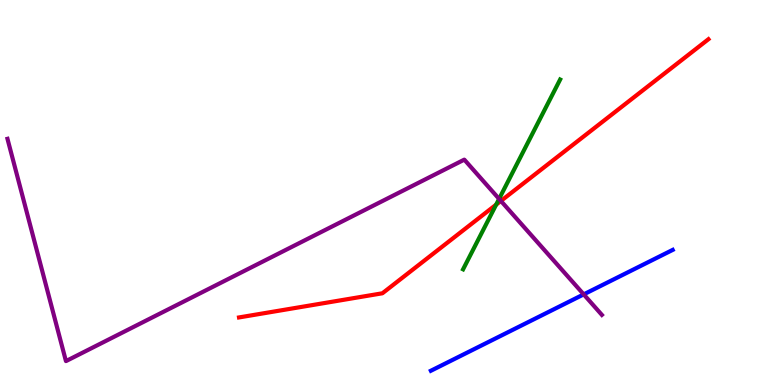[{'lines': ['blue', 'red'], 'intersections': []}, {'lines': ['green', 'red'], 'intersections': [{'x': 6.4, 'y': 4.68}]}, {'lines': ['purple', 'red'], 'intersections': [{'x': 6.46, 'y': 4.78}]}, {'lines': ['blue', 'green'], 'intersections': []}, {'lines': ['blue', 'purple'], 'intersections': [{'x': 7.53, 'y': 2.35}]}, {'lines': ['green', 'purple'], 'intersections': [{'x': 6.44, 'y': 4.83}]}]